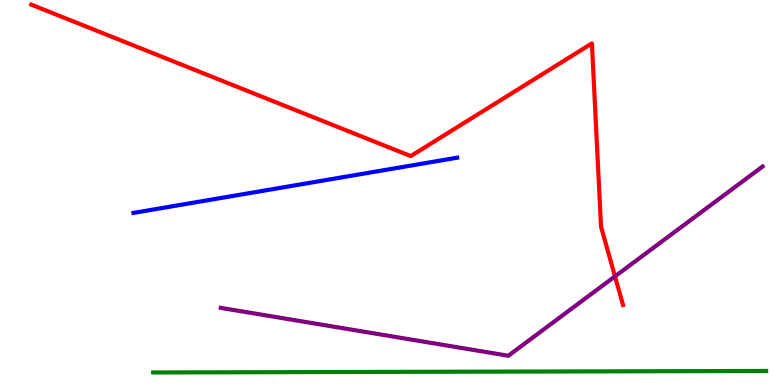[{'lines': ['blue', 'red'], 'intersections': []}, {'lines': ['green', 'red'], 'intersections': []}, {'lines': ['purple', 'red'], 'intersections': [{'x': 7.94, 'y': 2.82}]}, {'lines': ['blue', 'green'], 'intersections': []}, {'lines': ['blue', 'purple'], 'intersections': []}, {'lines': ['green', 'purple'], 'intersections': []}]